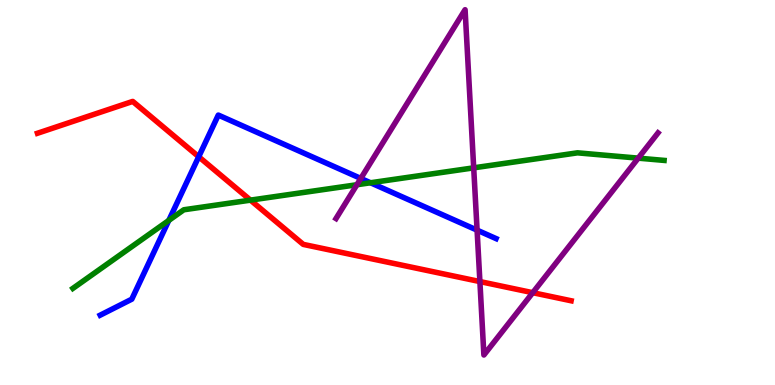[{'lines': ['blue', 'red'], 'intersections': [{'x': 2.56, 'y': 5.93}]}, {'lines': ['green', 'red'], 'intersections': [{'x': 3.23, 'y': 4.8}]}, {'lines': ['purple', 'red'], 'intersections': [{'x': 6.19, 'y': 2.69}, {'x': 6.87, 'y': 2.4}]}, {'lines': ['blue', 'green'], 'intersections': [{'x': 2.18, 'y': 4.28}, {'x': 4.78, 'y': 5.25}]}, {'lines': ['blue', 'purple'], 'intersections': [{'x': 4.66, 'y': 5.37}, {'x': 6.16, 'y': 4.02}]}, {'lines': ['green', 'purple'], 'intersections': [{'x': 4.61, 'y': 5.2}, {'x': 6.11, 'y': 5.64}, {'x': 8.24, 'y': 5.89}]}]